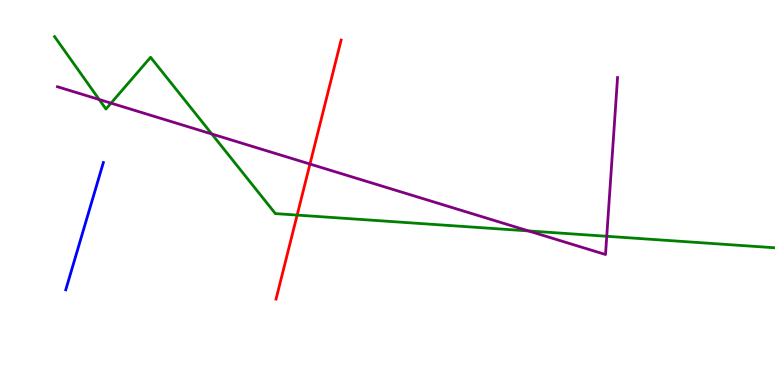[{'lines': ['blue', 'red'], 'intersections': []}, {'lines': ['green', 'red'], 'intersections': [{'x': 3.83, 'y': 4.41}]}, {'lines': ['purple', 'red'], 'intersections': [{'x': 4.0, 'y': 5.74}]}, {'lines': ['blue', 'green'], 'intersections': []}, {'lines': ['blue', 'purple'], 'intersections': []}, {'lines': ['green', 'purple'], 'intersections': [{'x': 1.28, 'y': 7.42}, {'x': 1.43, 'y': 7.32}, {'x': 2.73, 'y': 6.52}, {'x': 6.82, 'y': 4.0}, {'x': 7.83, 'y': 3.86}]}]